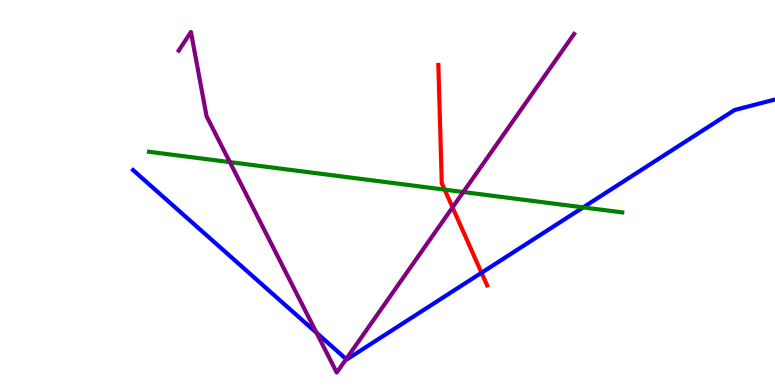[{'lines': ['blue', 'red'], 'intersections': [{'x': 6.21, 'y': 2.91}]}, {'lines': ['green', 'red'], 'intersections': [{'x': 5.74, 'y': 5.07}]}, {'lines': ['purple', 'red'], 'intersections': [{'x': 5.84, 'y': 4.61}]}, {'lines': ['blue', 'green'], 'intersections': [{'x': 7.52, 'y': 4.61}]}, {'lines': ['blue', 'purple'], 'intersections': [{'x': 4.08, 'y': 1.36}, {'x': 4.47, 'y': 0.673}]}, {'lines': ['green', 'purple'], 'intersections': [{'x': 2.97, 'y': 5.79}, {'x': 5.98, 'y': 5.01}]}]